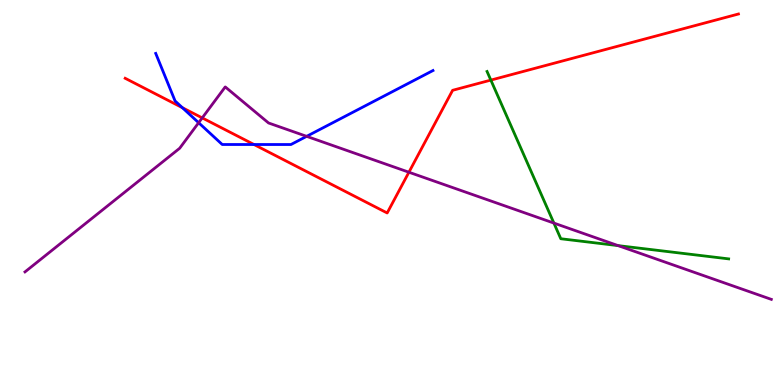[{'lines': ['blue', 'red'], 'intersections': [{'x': 2.35, 'y': 7.2}, {'x': 3.28, 'y': 6.25}]}, {'lines': ['green', 'red'], 'intersections': [{'x': 6.33, 'y': 7.92}]}, {'lines': ['purple', 'red'], 'intersections': [{'x': 2.61, 'y': 6.94}, {'x': 5.28, 'y': 5.53}]}, {'lines': ['blue', 'green'], 'intersections': []}, {'lines': ['blue', 'purple'], 'intersections': [{'x': 2.56, 'y': 6.81}, {'x': 3.96, 'y': 6.46}]}, {'lines': ['green', 'purple'], 'intersections': [{'x': 7.15, 'y': 4.21}, {'x': 7.98, 'y': 3.62}]}]